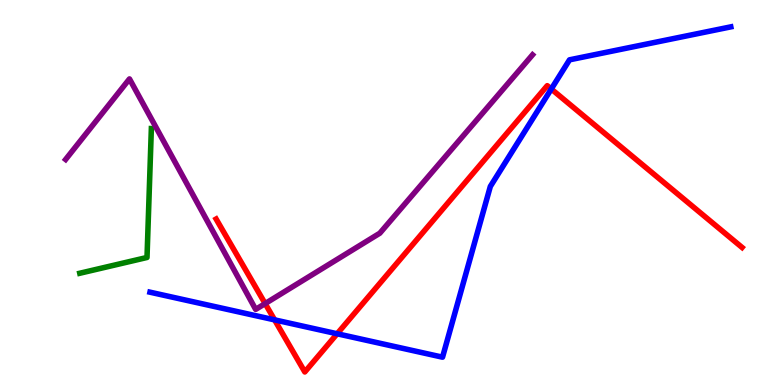[{'lines': ['blue', 'red'], 'intersections': [{'x': 3.54, 'y': 1.69}, {'x': 4.35, 'y': 1.33}, {'x': 7.11, 'y': 7.69}]}, {'lines': ['green', 'red'], 'intersections': []}, {'lines': ['purple', 'red'], 'intersections': [{'x': 3.42, 'y': 2.11}]}, {'lines': ['blue', 'green'], 'intersections': []}, {'lines': ['blue', 'purple'], 'intersections': []}, {'lines': ['green', 'purple'], 'intersections': []}]